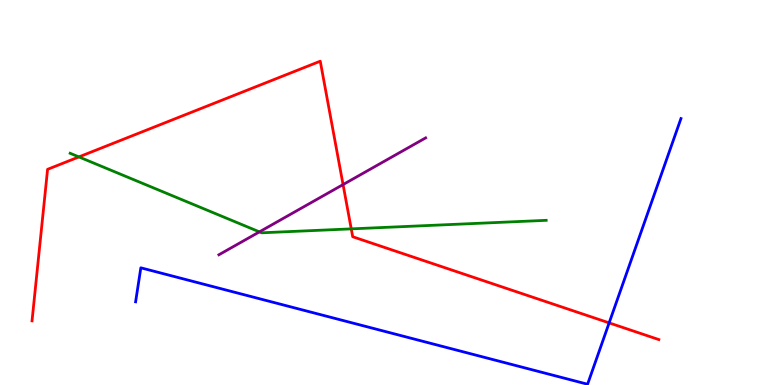[{'lines': ['blue', 'red'], 'intersections': [{'x': 7.86, 'y': 1.61}]}, {'lines': ['green', 'red'], 'intersections': [{'x': 1.02, 'y': 5.92}, {'x': 4.53, 'y': 4.06}]}, {'lines': ['purple', 'red'], 'intersections': [{'x': 4.43, 'y': 5.21}]}, {'lines': ['blue', 'green'], 'intersections': []}, {'lines': ['blue', 'purple'], 'intersections': []}, {'lines': ['green', 'purple'], 'intersections': [{'x': 3.35, 'y': 3.98}]}]